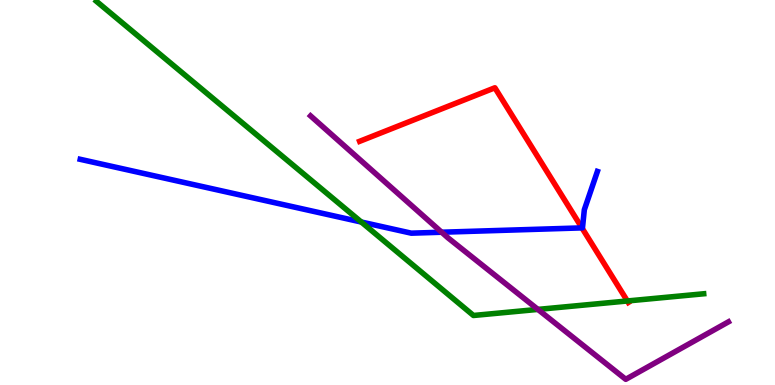[{'lines': ['blue', 'red'], 'intersections': [{'x': 7.51, 'y': 4.08}]}, {'lines': ['green', 'red'], 'intersections': [{'x': 8.1, 'y': 2.18}]}, {'lines': ['purple', 'red'], 'intersections': []}, {'lines': ['blue', 'green'], 'intersections': [{'x': 4.66, 'y': 4.23}]}, {'lines': ['blue', 'purple'], 'intersections': [{'x': 5.7, 'y': 3.97}]}, {'lines': ['green', 'purple'], 'intersections': [{'x': 6.94, 'y': 1.96}]}]